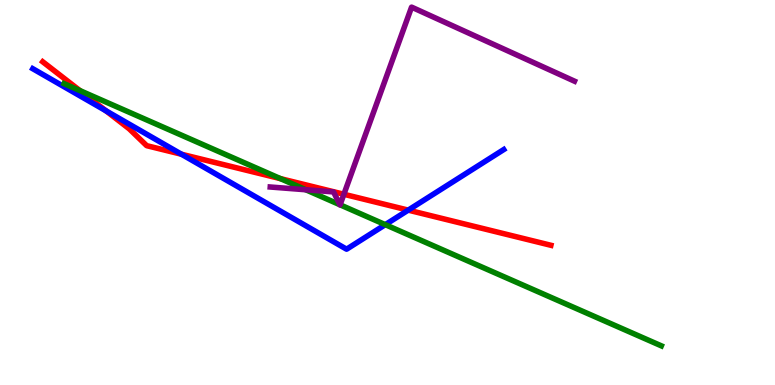[{'lines': ['blue', 'red'], 'intersections': [{'x': 1.37, 'y': 7.12}, {'x': 2.34, 'y': 5.99}, {'x': 5.27, 'y': 4.54}]}, {'lines': ['green', 'red'], 'intersections': [{'x': 1.03, 'y': 7.65}, {'x': 3.62, 'y': 5.36}]}, {'lines': ['purple', 'red'], 'intersections': [{'x': 4.44, 'y': 4.95}]}, {'lines': ['blue', 'green'], 'intersections': [{'x': 4.97, 'y': 4.16}]}, {'lines': ['blue', 'purple'], 'intersections': []}, {'lines': ['green', 'purple'], 'intersections': [{'x': 3.95, 'y': 5.07}, {'x': 4.39, 'y': 4.68}, {'x': 4.39, 'y': 4.68}]}]